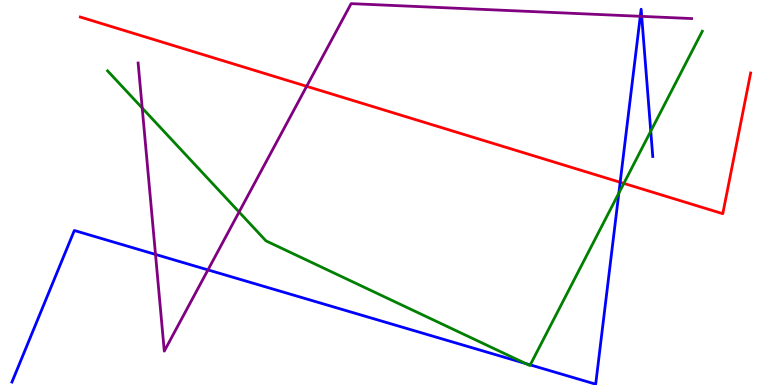[{'lines': ['blue', 'red'], 'intersections': [{'x': 8.0, 'y': 5.27}]}, {'lines': ['green', 'red'], 'intersections': [{'x': 8.05, 'y': 5.24}]}, {'lines': ['purple', 'red'], 'intersections': [{'x': 3.96, 'y': 7.76}]}, {'lines': ['blue', 'green'], 'intersections': [{'x': 6.78, 'y': 0.558}, {'x': 6.84, 'y': 0.523}, {'x': 7.99, 'y': 4.98}, {'x': 8.4, 'y': 6.59}]}, {'lines': ['blue', 'purple'], 'intersections': [{'x': 2.01, 'y': 3.39}, {'x': 2.68, 'y': 2.99}, {'x': 8.26, 'y': 9.58}, {'x': 8.28, 'y': 9.57}]}, {'lines': ['green', 'purple'], 'intersections': [{'x': 1.83, 'y': 7.19}, {'x': 3.08, 'y': 4.49}]}]